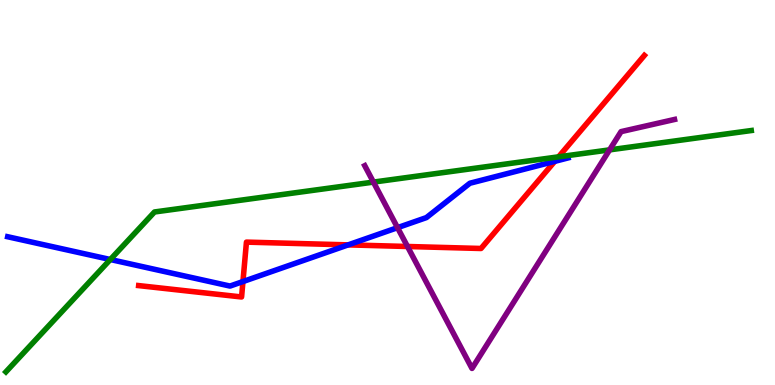[{'lines': ['blue', 'red'], 'intersections': [{'x': 3.13, 'y': 2.69}, {'x': 4.49, 'y': 3.64}, {'x': 7.16, 'y': 5.81}]}, {'lines': ['green', 'red'], 'intersections': [{'x': 7.21, 'y': 5.93}]}, {'lines': ['purple', 'red'], 'intersections': [{'x': 5.26, 'y': 3.6}]}, {'lines': ['blue', 'green'], 'intersections': [{'x': 1.42, 'y': 3.26}]}, {'lines': ['blue', 'purple'], 'intersections': [{'x': 5.13, 'y': 4.09}]}, {'lines': ['green', 'purple'], 'intersections': [{'x': 4.82, 'y': 5.27}, {'x': 7.87, 'y': 6.11}]}]